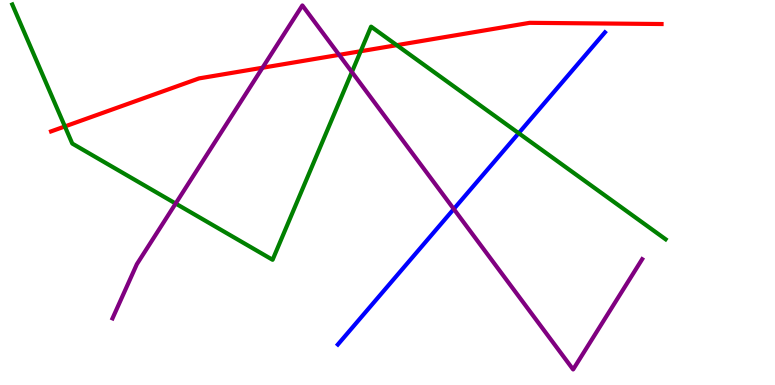[{'lines': ['blue', 'red'], 'intersections': []}, {'lines': ['green', 'red'], 'intersections': [{'x': 0.837, 'y': 6.72}, {'x': 4.65, 'y': 8.67}, {'x': 5.12, 'y': 8.83}]}, {'lines': ['purple', 'red'], 'intersections': [{'x': 3.39, 'y': 8.24}, {'x': 4.38, 'y': 8.58}]}, {'lines': ['blue', 'green'], 'intersections': [{'x': 6.69, 'y': 6.54}]}, {'lines': ['blue', 'purple'], 'intersections': [{'x': 5.86, 'y': 4.57}]}, {'lines': ['green', 'purple'], 'intersections': [{'x': 2.27, 'y': 4.71}, {'x': 4.54, 'y': 8.13}]}]